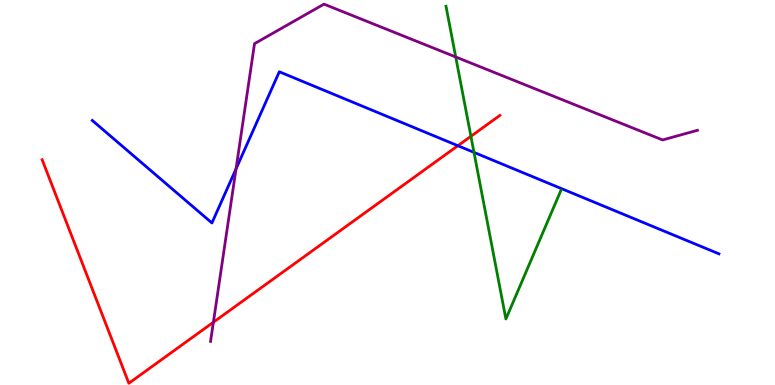[{'lines': ['blue', 'red'], 'intersections': [{'x': 5.91, 'y': 6.22}]}, {'lines': ['green', 'red'], 'intersections': [{'x': 6.08, 'y': 6.46}]}, {'lines': ['purple', 'red'], 'intersections': [{'x': 2.75, 'y': 1.63}]}, {'lines': ['blue', 'green'], 'intersections': [{'x': 6.12, 'y': 6.04}]}, {'lines': ['blue', 'purple'], 'intersections': [{'x': 3.05, 'y': 5.61}]}, {'lines': ['green', 'purple'], 'intersections': [{'x': 5.88, 'y': 8.52}]}]